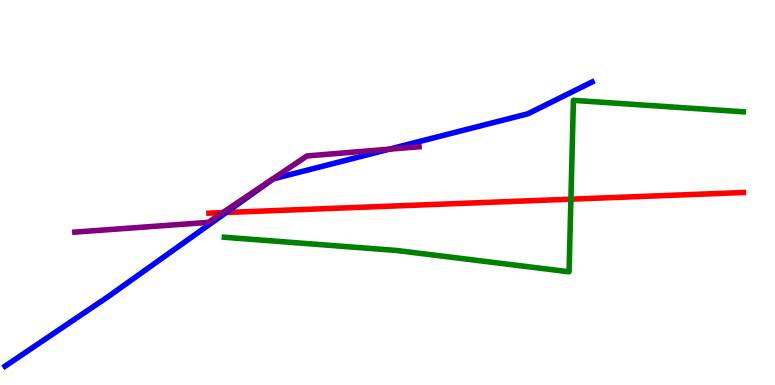[{'lines': ['blue', 'red'], 'intersections': [{'x': 2.92, 'y': 4.48}]}, {'lines': ['green', 'red'], 'intersections': [{'x': 7.37, 'y': 4.83}]}, {'lines': ['purple', 'red'], 'intersections': [{'x': 2.87, 'y': 4.48}]}, {'lines': ['blue', 'green'], 'intersections': []}, {'lines': ['blue', 'purple'], 'intersections': [{'x': 5.02, 'y': 6.13}]}, {'lines': ['green', 'purple'], 'intersections': []}]